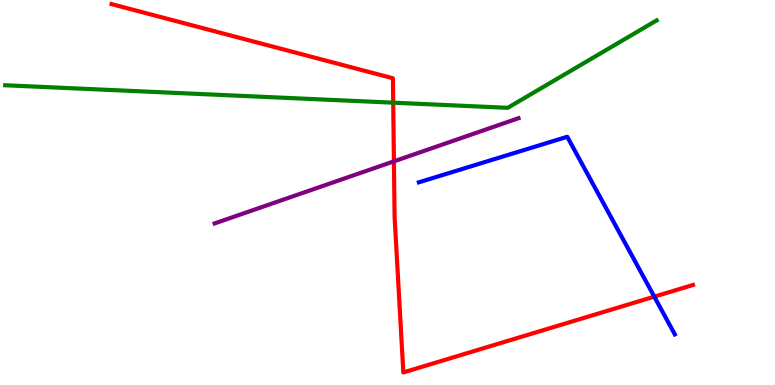[{'lines': ['blue', 'red'], 'intersections': [{'x': 8.44, 'y': 2.29}]}, {'lines': ['green', 'red'], 'intersections': [{'x': 5.07, 'y': 7.33}]}, {'lines': ['purple', 'red'], 'intersections': [{'x': 5.08, 'y': 5.81}]}, {'lines': ['blue', 'green'], 'intersections': []}, {'lines': ['blue', 'purple'], 'intersections': []}, {'lines': ['green', 'purple'], 'intersections': []}]